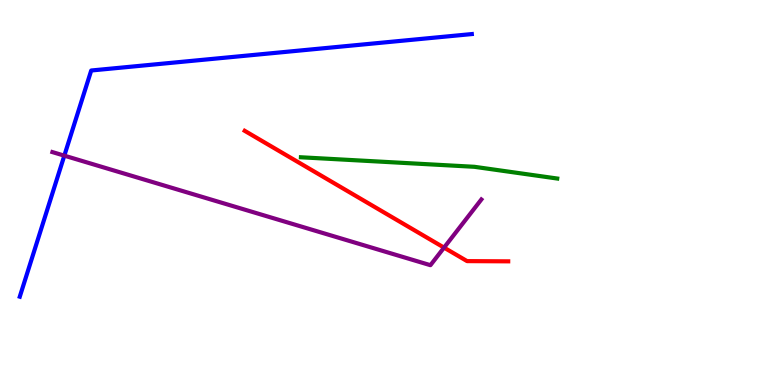[{'lines': ['blue', 'red'], 'intersections': []}, {'lines': ['green', 'red'], 'intersections': []}, {'lines': ['purple', 'red'], 'intersections': [{'x': 5.73, 'y': 3.57}]}, {'lines': ['blue', 'green'], 'intersections': []}, {'lines': ['blue', 'purple'], 'intersections': [{'x': 0.83, 'y': 5.96}]}, {'lines': ['green', 'purple'], 'intersections': []}]